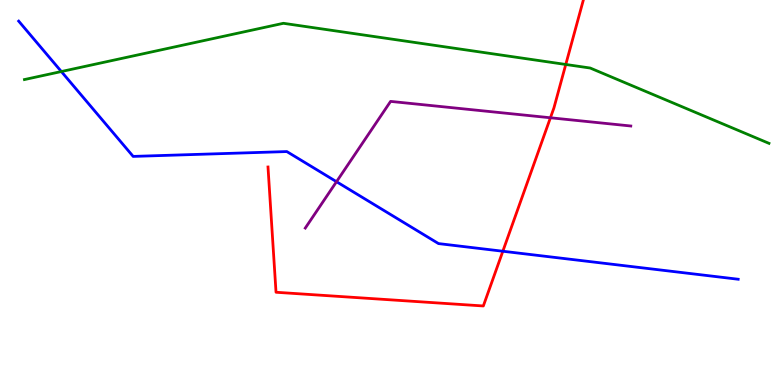[{'lines': ['blue', 'red'], 'intersections': [{'x': 6.49, 'y': 3.47}]}, {'lines': ['green', 'red'], 'intersections': [{'x': 7.3, 'y': 8.33}]}, {'lines': ['purple', 'red'], 'intersections': [{'x': 7.1, 'y': 6.94}]}, {'lines': ['blue', 'green'], 'intersections': [{'x': 0.792, 'y': 8.14}]}, {'lines': ['blue', 'purple'], 'intersections': [{'x': 4.34, 'y': 5.28}]}, {'lines': ['green', 'purple'], 'intersections': []}]